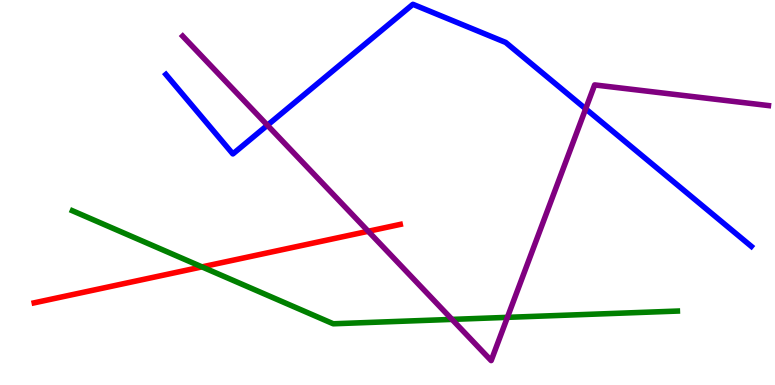[{'lines': ['blue', 'red'], 'intersections': []}, {'lines': ['green', 'red'], 'intersections': [{'x': 2.61, 'y': 3.07}]}, {'lines': ['purple', 'red'], 'intersections': [{'x': 4.75, 'y': 3.99}]}, {'lines': ['blue', 'green'], 'intersections': []}, {'lines': ['blue', 'purple'], 'intersections': [{'x': 3.45, 'y': 6.75}, {'x': 7.56, 'y': 7.17}]}, {'lines': ['green', 'purple'], 'intersections': [{'x': 5.83, 'y': 1.7}, {'x': 6.55, 'y': 1.76}]}]